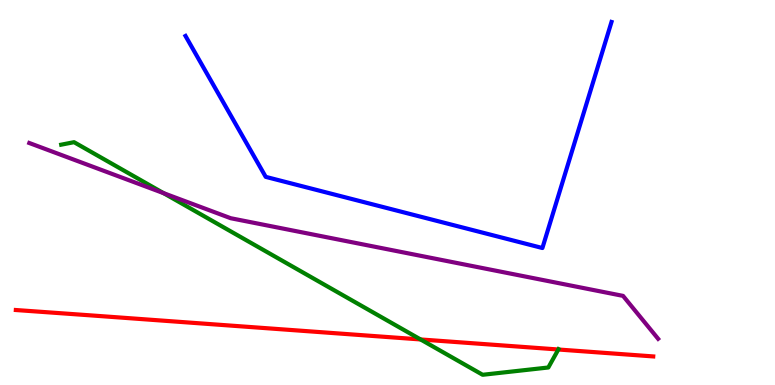[{'lines': ['blue', 'red'], 'intersections': []}, {'lines': ['green', 'red'], 'intersections': [{'x': 5.43, 'y': 1.18}, {'x': 7.2, 'y': 0.922}]}, {'lines': ['purple', 'red'], 'intersections': []}, {'lines': ['blue', 'green'], 'intersections': []}, {'lines': ['blue', 'purple'], 'intersections': []}, {'lines': ['green', 'purple'], 'intersections': [{'x': 2.11, 'y': 4.98}]}]